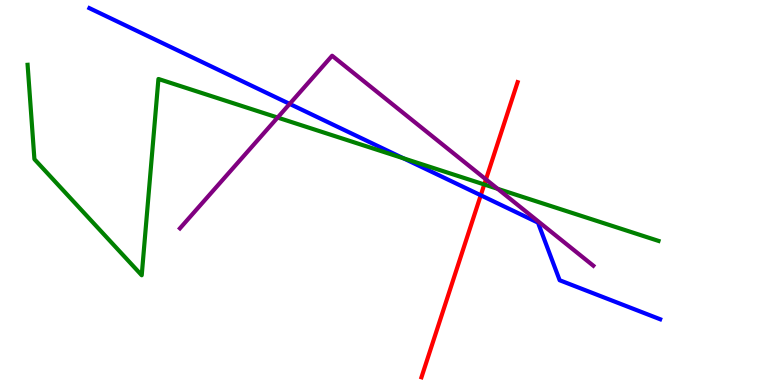[{'lines': ['blue', 'red'], 'intersections': [{'x': 6.2, 'y': 4.93}]}, {'lines': ['green', 'red'], 'intersections': [{'x': 6.25, 'y': 5.21}]}, {'lines': ['purple', 'red'], 'intersections': [{'x': 6.27, 'y': 5.34}]}, {'lines': ['blue', 'green'], 'intersections': [{'x': 5.21, 'y': 5.89}]}, {'lines': ['blue', 'purple'], 'intersections': [{'x': 3.74, 'y': 7.3}]}, {'lines': ['green', 'purple'], 'intersections': [{'x': 3.58, 'y': 6.95}, {'x': 6.42, 'y': 5.1}]}]